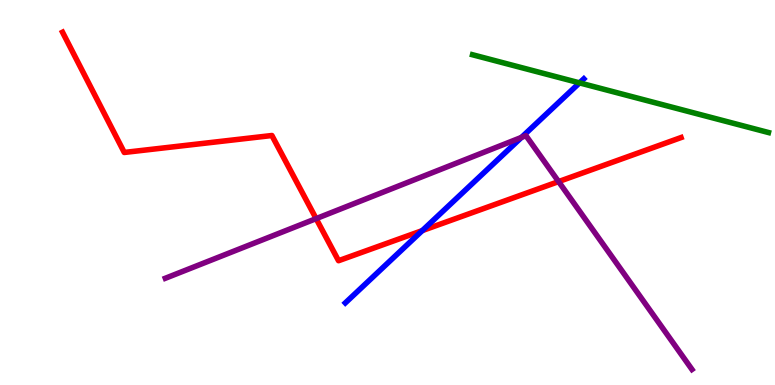[{'lines': ['blue', 'red'], 'intersections': [{'x': 5.45, 'y': 4.01}]}, {'lines': ['green', 'red'], 'intersections': []}, {'lines': ['purple', 'red'], 'intersections': [{'x': 4.08, 'y': 4.32}, {'x': 7.21, 'y': 5.28}]}, {'lines': ['blue', 'green'], 'intersections': [{'x': 7.48, 'y': 7.85}]}, {'lines': ['blue', 'purple'], 'intersections': [{'x': 6.73, 'y': 6.43}]}, {'lines': ['green', 'purple'], 'intersections': []}]